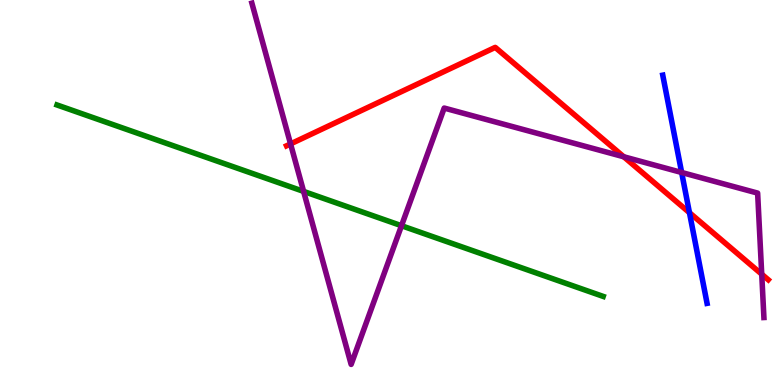[{'lines': ['blue', 'red'], 'intersections': [{'x': 8.9, 'y': 4.48}]}, {'lines': ['green', 'red'], 'intersections': []}, {'lines': ['purple', 'red'], 'intersections': [{'x': 3.75, 'y': 6.26}, {'x': 8.05, 'y': 5.93}, {'x': 9.83, 'y': 2.88}]}, {'lines': ['blue', 'green'], 'intersections': []}, {'lines': ['blue', 'purple'], 'intersections': [{'x': 8.8, 'y': 5.52}]}, {'lines': ['green', 'purple'], 'intersections': [{'x': 3.92, 'y': 5.03}, {'x': 5.18, 'y': 4.14}]}]